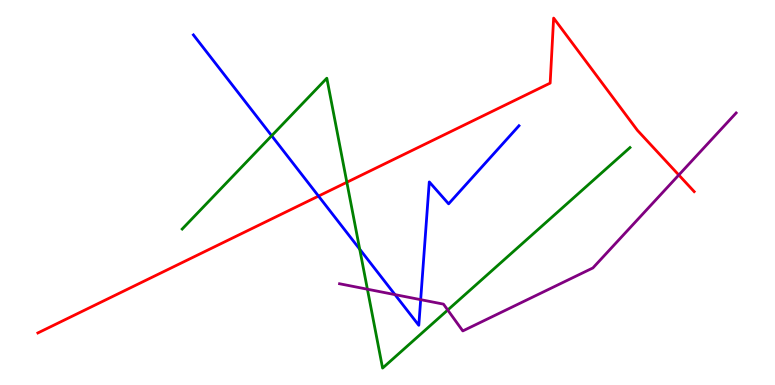[{'lines': ['blue', 'red'], 'intersections': [{'x': 4.11, 'y': 4.91}]}, {'lines': ['green', 'red'], 'intersections': [{'x': 4.48, 'y': 5.27}]}, {'lines': ['purple', 'red'], 'intersections': [{'x': 8.76, 'y': 5.45}]}, {'lines': ['blue', 'green'], 'intersections': [{'x': 3.51, 'y': 6.47}, {'x': 4.64, 'y': 3.53}]}, {'lines': ['blue', 'purple'], 'intersections': [{'x': 5.1, 'y': 2.35}, {'x': 5.43, 'y': 2.22}]}, {'lines': ['green', 'purple'], 'intersections': [{'x': 4.74, 'y': 2.49}, {'x': 5.78, 'y': 1.95}]}]